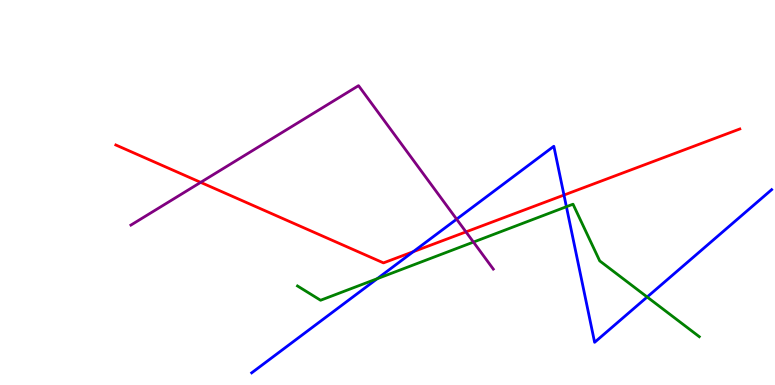[{'lines': ['blue', 'red'], 'intersections': [{'x': 5.33, 'y': 3.46}, {'x': 7.28, 'y': 4.93}]}, {'lines': ['green', 'red'], 'intersections': []}, {'lines': ['purple', 'red'], 'intersections': [{'x': 2.59, 'y': 5.26}, {'x': 6.01, 'y': 3.98}]}, {'lines': ['blue', 'green'], 'intersections': [{'x': 4.87, 'y': 2.76}, {'x': 7.31, 'y': 4.63}, {'x': 8.35, 'y': 2.29}]}, {'lines': ['blue', 'purple'], 'intersections': [{'x': 5.89, 'y': 4.31}]}, {'lines': ['green', 'purple'], 'intersections': [{'x': 6.11, 'y': 3.71}]}]